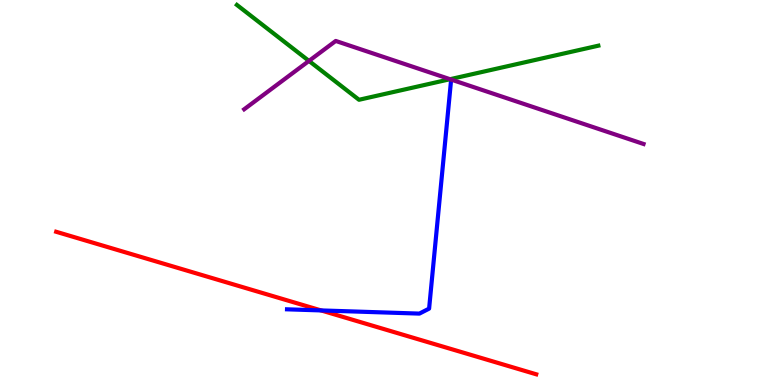[{'lines': ['blue', 'red'], 'intersections': [{'x': 4.14, 'y': 1.94}]}, {'lines': ['green', 'red'], 'intersections': []}, {'lines': ['purple', 'red'], 'intersections': []}, {'lines': ['blue', 'green'], 'intersections': []}, {'lines': ['blue', 'purple'], 'intersections': []}, {'lines': ['green', 'purple'], 'intersections': [{'x': 3.99, 'y': 8.42}, {'x': 5.81, 'y': 7.94}]}]